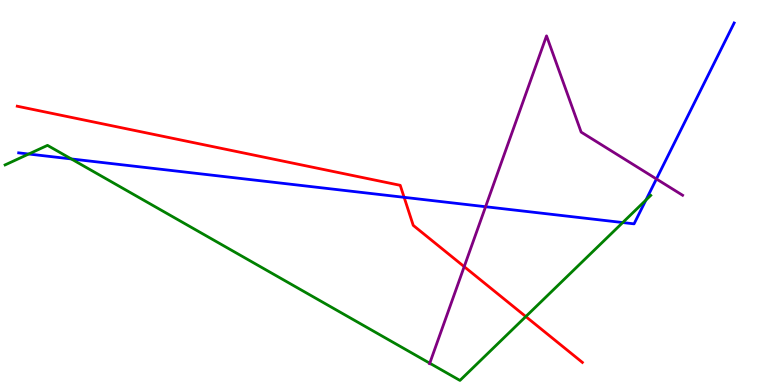[{'lines': ['blue', 'red'], 'intersections': [{'x': 5.21, 'y': 4.87}]}, {'lines': ['green', 'red'], 'intersections': [{'x': 6.78, 'y': 1.78}]}, {'lines': ['purple', 'red'], 'intersections': [{'x': 5.99, 'y': 3.07}]}, {'lines': ['blue', 'green'], 'intersections': [{'x': 0.37, 'y': 6.0}, {'x': 0.92, 'y': 5.87}, {'x': 8.04, 'y': 4.22}, {'x': 8.33, 'y': 4.8}]}, {'lines': ['blue', 'purple'], 'intersections': [{'x': 6.27, 'y': 4.63}, {'x': 8.47, 'y': 5.35}]}, {'lines': ['green', 'purple'], 'intersections': [{'x': 5.55, 'y': 0.566}]}]